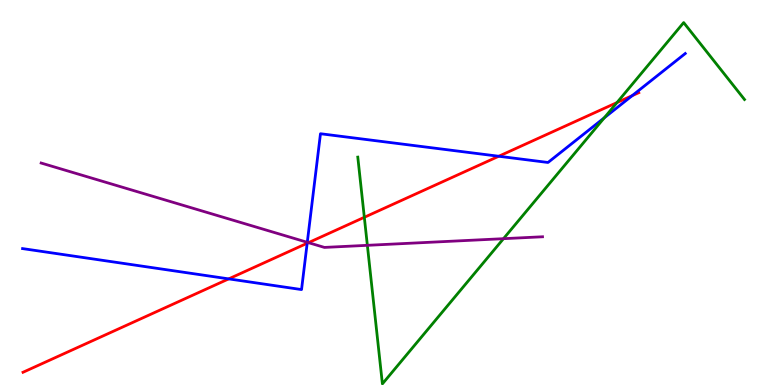[{'lines': ['blue', 'red'], 'intersections': [{'x': 2.95, 'y': 2.76}, {'x': 3.96, 'y': 3.68}, {'x': 6.44, 'y': 5.94}, {'x': 8.16, 'y': 7.51}]}, {'lines': ['green', 'red'], 'intersections': [{'x': 4.7, 'y': 4.36}, {'x': 7.96, 'y': 7.34}]}, {'lines': ['purple', 'red'], 'intersections': [{'x': 3.98, 'y': 3.7}]}, {'lines': ['blue', 'green'], 'intersections': [{'x': 7.8, 'y': 6.94}]}, {'lines': ['blue', 'purple'], 'intersections': [{'x': 3.96, 'y': 3.71}]}, {'lines': ['green', 'purple'], 'intersections': [{'x': 4.74, 'y': 3.63}, {'x': 6.5, 'y': 3.8}]}]